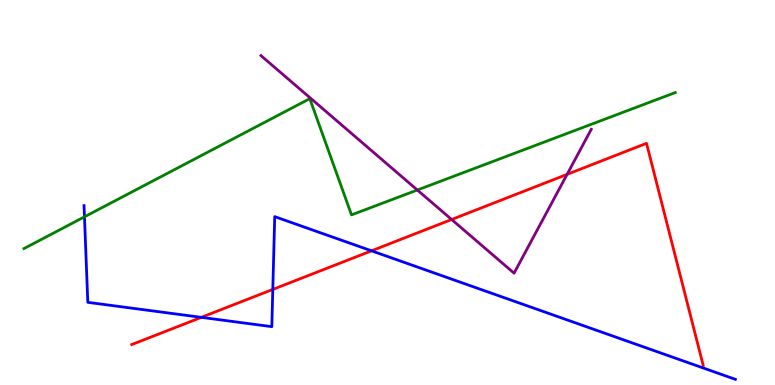[{'lines': ['blue', 'red'], 'intersections': [{'x': 2.6, 'y': 1.76}, {'x': 3.52, 'y': 2.48}, {'x': 4.79, 'y': 3.49}]}, {'lines': ['green', 'red'], 'intersections': []}, {'lines': ['purple', 'red'], 'intersections': [{'x': 5.83, 'y': 4.3}, {'x': 7.32, 'y': 5.47}]}, {'lines': ['blue', 'green'], 'intersections': [{'x': 1.09, 'y': 4.37}]}, {'lines': ['blue', 'purple'], 'intersections': []}, {'lines': ['green', 'purple'], 'intersections': [{'x': 5.38, 'y': 5.06}]}]